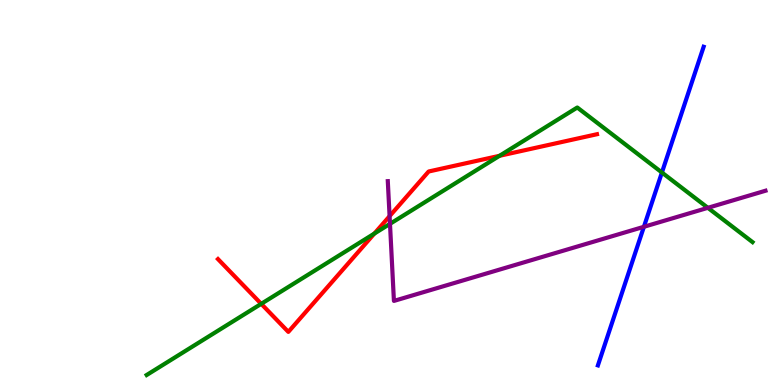[{'lines': ['blue', 'red'], 'intersections': []}, {'lines': ['green', 'red'], 'intersections': [{'x': 3.37, 'y': 2.11}, {'x': 4.83, 'y': 3.93}, {'x': 6.45, 'y': 5.95}]}, {'lines': ['purple', 'red'], 'intersections': [{'x': 5.03, 'y': 4.39}]}, {'lines': ['blue', 'green'], 'intersections': [{'x': 8.54, 'y': 5.52}]}, {'lines': ['blue', 'purple'], 'intersections': [{'x': 8.31, 'y': 4.11}]}, {'lines': ['green', 'purple'], 'intersections': [{'x': 5.03, 'y': 4.19}, {'x': 9.13, 'y': 4.6}]}]